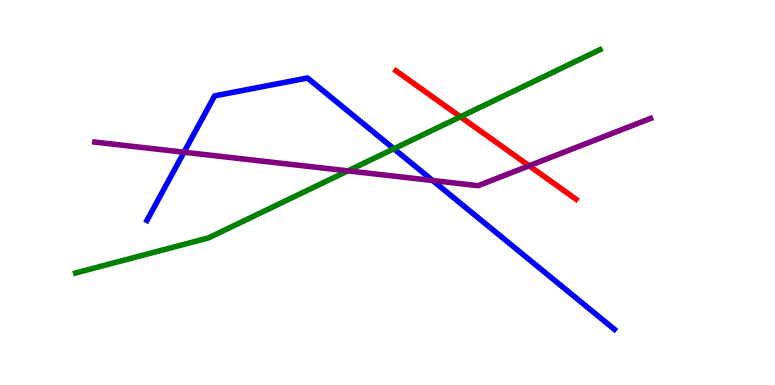[{'lines': ['blue', 'red'], 'intersections': []}, {'lines': ['green', 'red'], 'intersections': [{'x': 5.94, 'y': 6.97}]}, {'lines': ['purple', 'red'], 'intersections': [{'x': 6.83, 'y': 5.69}]}, {'lines': ['blue', 'green'], 'intersections': [{'x': 5.08, 'y': 6.14}]}, {'lines': ['blue', 'purple'], 'intersections': [{'x': 2.37, 'y': 6.05}, {'x': 5.58, 'y': 5.31}]}, {'lines': ['green', 'purple'], 'intersections': [{'x': 4.49, 'y': 5.56}]}]